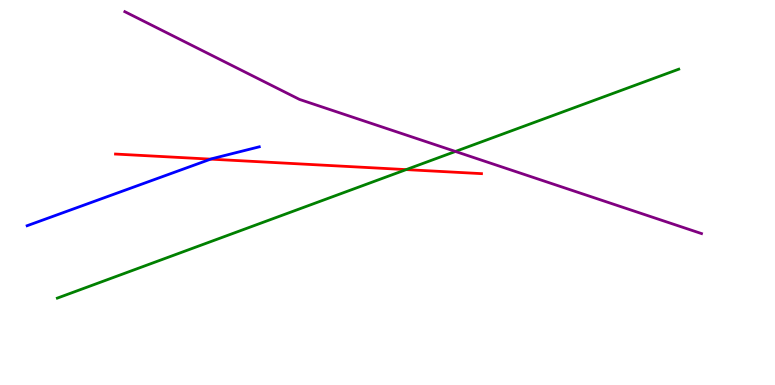[{'lines': ['blue', 'red'], 'intersections': [{'x': 2.72, 'y': 5.87}]}, {'lines': ['green', 'red'], 'intersections': [{'x': 5.24, 'y': 5.59}]}, {'lines': ['purple', 'red'], 'intersections': []}, {'lines': ['blue', 'green'], 'intersections': []}, {'lines': ['blue', 'purple'], 'intersections': []}, {'lines': ['green', 'purple'], 'intersections': [{'x': 5.88, 'y': 6.07}]}]